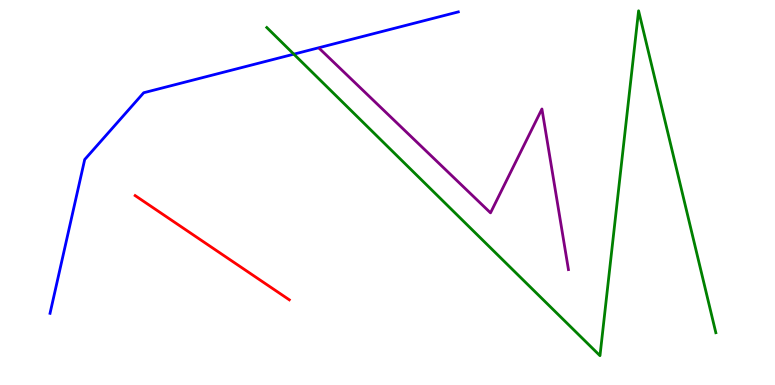[{'lines': ['blue', 'red'], 'intersections': []}, {'lines': ['green', 'red'], 'intersections': []}, {'lines': ['purple', 'red'], 'intersections': []}, {'lines': ['blue', 'green'], 'intersections': [{'x': 3.79, 'y': 8.59}]}, {'lines': ['blue', 'purple'], 'intersections': []}, {'lines': ['green', 'purple'], 'intersections': []}]